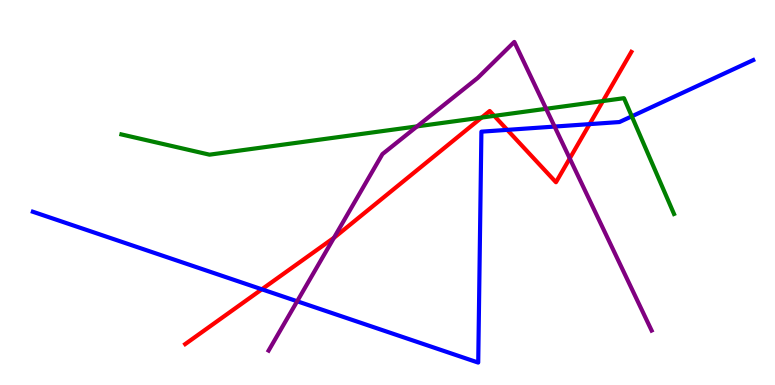[{'lines': ['blue', 'red'], 'intersections': [{'x': 3.38, 'y': 2.49}, {'x': 6.55, 'y': 6.63}, {'x': 7.61, 'y': 6.78}]}, {'lines': ['green', 'red'], 'intersections': [{'x': 6.21, 'y': 6.95}, {'x': 6.38, 'y': 6.99}, {'x': 7.78, 'y': 7.38}]}, {'lines': ['purple', 'red'], 'intersections': [{'x': 4.31, 'y': 3.83}, {'x': 7.35, 'y': 5.88}]}, {'lines': ['blue', 'green'], 'intersections': [{'x': 8.15, 'y': 6.98}]}, {'lines': ['blue', 'purple'], 'intersections': [{'x': 3.83, 'y': 2.17}, {'x': 7.16, 'y': 6.71}]}, {'lines': ['green', 'purple'], 'intersections': [{'x': 5.38, 'y': 6.72}, {'x': 7.05, 'y': 7.17}]}]